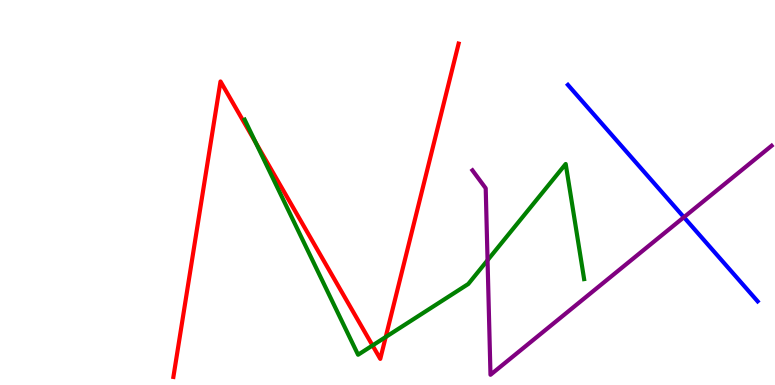[{'lines': ['blue', 'red'], 'intersections': []}, {'lines': ['green', 'red'], 'intersections': [{'x': 3.3, 'y': 6.3}, {'x': 4.81, 'y': 1.03}, {'x': 4.98, 'y': 1.25}]}, {'lines': ['purple', 'red'], 'intersections': []}, {'lines': ['blue', 'green'], 'intersections': []}, {'lines': ['blue', 'purple'], 'intersections': [{'x': 8.82, 'y': 4.36}]}, {'lines': ['green', 'purple'], 'intersections': [{'x': 6.29, 'y': 3.24}]}]